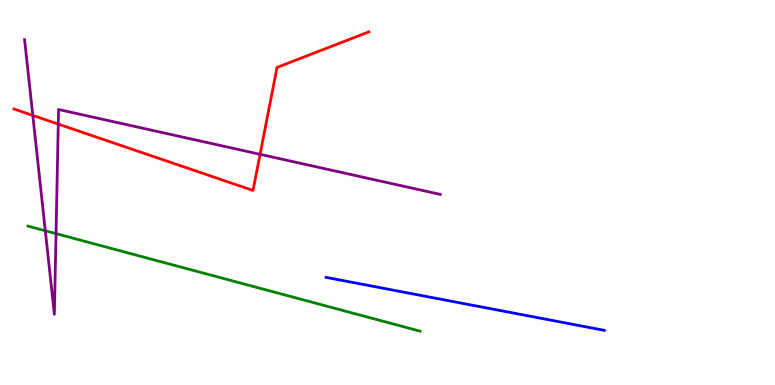[{'lines': ['blue', 'red'], 'intersections': []}, {'lines': ['green', 'red'], 'intersections': []}, {'lines': ['purple', 'red'], 'intersections': [{'x': 0.423, 'y': 7.0}, {'x': 0.752, 'y': 6.78}, {'x': 3.36, 'y': 5.99}]}, {'lines': ['blue', 'green'], 'intersections': []}, {'lines': ['blue', 'purple'], 'intersections': []}, {'lines': ['green', 'purple'], 'intersections': [{'x': 0.585, 'y': 4.01}, {'x': 0.723, 'y': 3.93}]}]